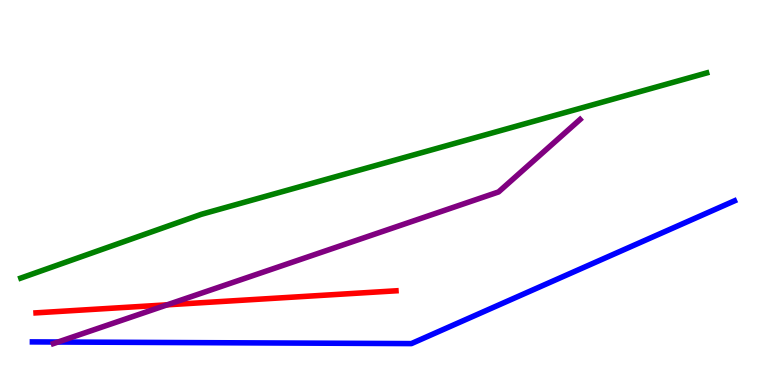[{'lines': ['blue', 'red'], 'intersections': []}, {'lines': ['green', 'red'], 'intersections': []}, {'lines': ['purple', 'red'], 'intersections': [{'x': 2.16, 'y': 2.08}]}, {'lines': ['blue', 'green'], 'intersections': []}, {'lines': ['blue', 'purple'], 'intersections': [{'x': 0.748, 'y': 1.12}]}, {'lines': ['green', 'purple'], 'intersections': []}]